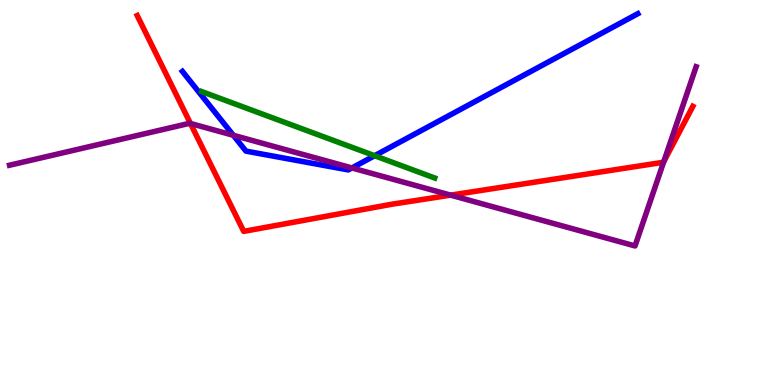[{'lines': ['blue', 'red'], 'intersections': []}, {'lines': ['green', 'red'], 'intersections': []}, {'lines': ['purple', 'red'], 'intersections': [{'x': 2.46, 'y': 6.79}, {'x': 5.81, 'y': 4.93}, {'x': 8.56, 'y': 5.8}]}, {'lines': ['blue', 'green'], 'intersections': [{'x': 4.83, 'y': 5.96}]}, {'lines': ['blue', 'purple'], 'intersections': [{'x': 3.01, 'y': 6.49}, {'x': 4.54, 'y': 5.64}]}, {'lines': ['green', 'purple'], 'intersections': []}]